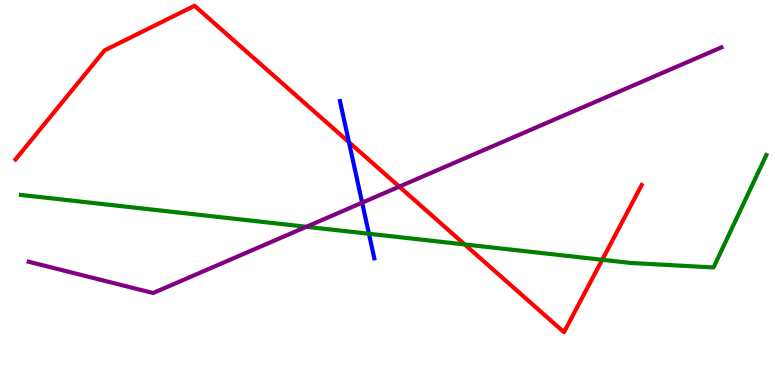[{'lines': ['blue', 'red'], 'intersections': [{'x': 4.5, 'y': 6.31}]}, {'lines': ['green', 'red'], 'intersections': [{'x': 6.0, 'y': 3.65}, {'x': 7.77, 'y': 3.25}]}, {'lines': ['purple', 'red'], 'intersections': [{'x': 5.15, 'y': 5.15}]}, {'lines': ['blue', 'green'], 'intersections': [{'x': 4.76, 'y': 3.93}]}, {'lines': ['blue', 'purple'], 'intersections': [{'x': 4.67, 'y': 4.74}]}, {'lines': ['green', 'purple'], 'intersections': [{'x': 3.95, 'y': 4.11}]}]